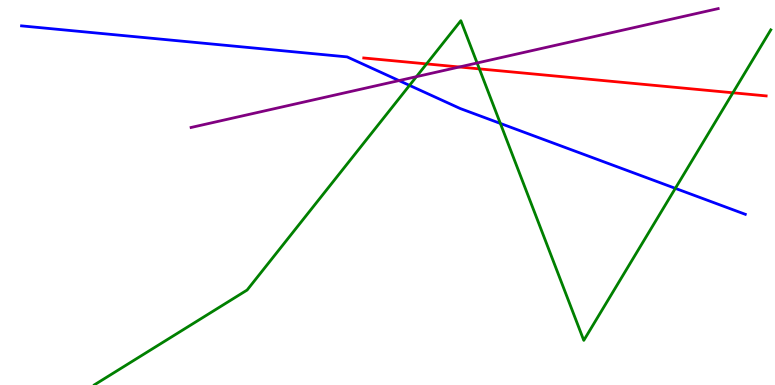[{'lines': ['blue', 'red'], 'intersections': []}, {'lines': ['green', 'red'], 'intersections': [{'x': 5.5, 'y': 8.34}, {'x': 6.19, 'y': 8.21}, {'x': 9.46, 'y': 7.59}]}, {'lines': ['purple', 'red'], 'intersections': [{'x': 5.93, 'y': 8.26}]}, {'lines': ['blue', 'green'], 'intersections': [{'x': 5.28, 'y': 7.78}, {'x': 6.46, 'y': 6.79}, {'x': 8.71, 'y': 5.11}]}, {'lines': ['blue', 'purple'], 'intersections': [{'x': 5.15, 'y': 7.91}]}, {'lines': ['green', 'purple'], 'intersections': [{'x': 5.37, 'y': 8.01}, {'x': 6.16, 'y': 8.36}]}]